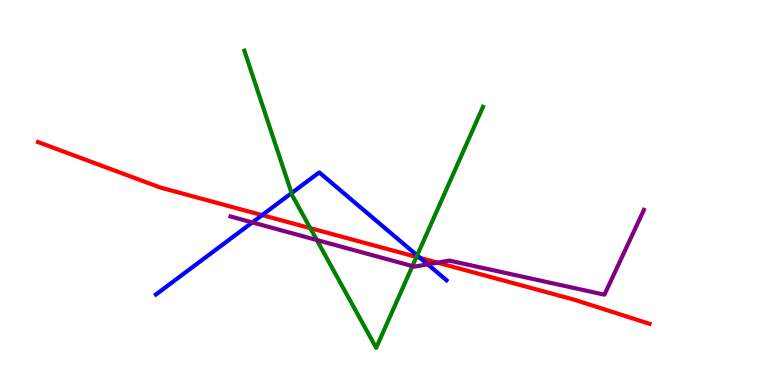[{'lines': ['blue', 'red'], 'intersections': [{'x': 3.38, 'y': 4.41}, {'x': 5.42, 'y': 3.3}]}, {'lines': ['green', 'red'], 'intersections': [{'x': 4.0, 'y': 4.07}, {'x': 5.37, 'y': 3.33}]}, {'lines': ['purple', 'red'], 'intersections': [{'x': 5.65, 'y': 3.18}]}, {'lines': ['blue', 'green'], 'intersections': [{'x': 3.76, 'y': 4.98}, {'x': 5.38, 'y': 3.37}]}, {'lines': ['blue', 'purple'], 'intersections': [{'x': 3.26, 'y': 4.22}, {'x': 5.52, 'y': 3.13}]}, {'lines': ['green', 'purple'], 'intersections': [{'x': 4.09, 'y': 3.77}, {'x': 5.32, 'y': 3.09}]}]